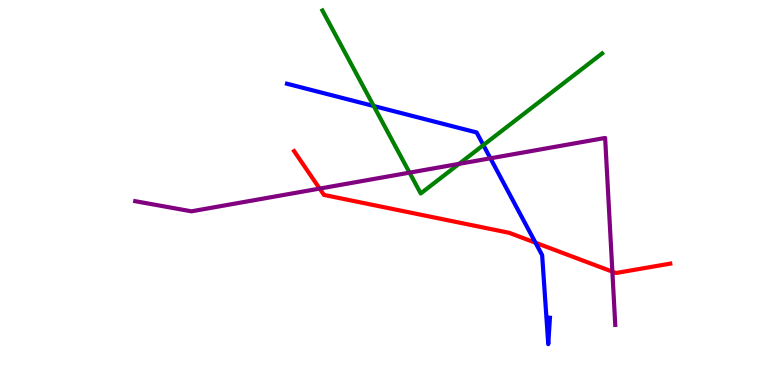[{'lines': ['blue', 'red'], 'intersections': [{'x': 6.91, 'y': 3.7}]}, {'lines': ['green', 'red'], 'intersections': []}, {'lines': ['purple', 'red'], 'intersections': [{'x': 4.12, 'y': 5.1}, {'x': 7.9, 'y': 2.94}]}, {'lines': ['blue', 'green'], 'intersections': [{'x': 4.82, 'y': 7.25}, {'x': 6.24, 'y': 6.23}]}, {'lines': ['blue', 'purple'], 'intersections': [{'x': 6.33, 'y': 5.89}]}, {'lines': ['green', 'purple'], 'intersections': [{'x': 5.28, 'y': 5.52}, {'x': 5.92, 'y': 5.74}]}]